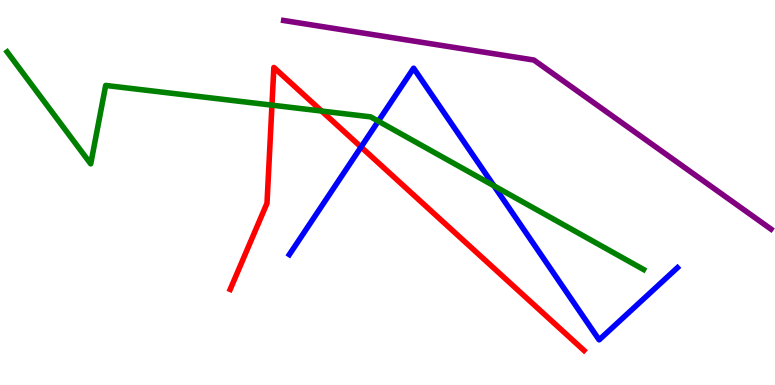[{'lines': ['blue', 'red'], 'intersections': [{'x': 4.66, 'y': 6.18}]}, {'lines': ['green', 'red'], 'intersections': [{'x': 3.51, 'y': 7.27}, {'x': 4.15, 'y': 7.12}]}, {'lines': ['purple', 'red'], 'intersections': []}, {'lines': ['blue', 'green'], 'intersections': [{'x': 4.88, 'y': 6.85}, {'x': 6.37, 'y': 5.17}]}, {'lines': ['blue', 'purple'], 'intersections': []}, {'lines': ['green', 'purple'], 'intersections': []}]